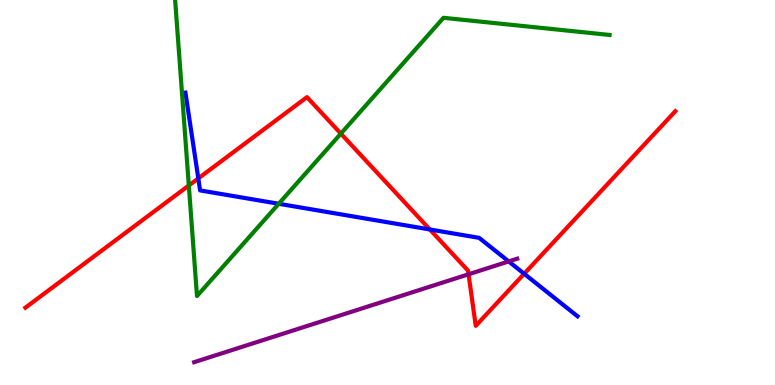[{'lines': ['blue', 'red'], 'intersections': [{'x': 2.56, 'y': 5.37}, {'x': 5.55, 'y': 4.04}, {'x': 6.76, 'y': 2.89}]}, {'lines': ['green', 'red'], 'intersections': [{'x': 2.44, 'y': 5.18}, {'x': 4.4, 'y': 6.53}]}, {'lines': ['purple', 'red'], 'intersections': [{'x': 6.05, 'y': 2.88}]}, {'lines': ['blue', 'green'], 'intersections': [{'x': 3.6, 'y': 4.71}]}, {'lines': ['blue', 'purple'], 'intersections': [{'x': 6.56, 'y': 3.21}]}, {'lines': ['green', 'purple'], 'intersections': []}]